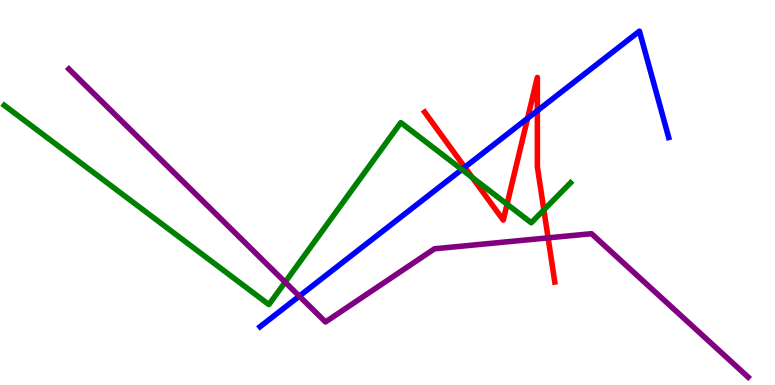[{'lines': ['blue', 'red'], 'intersections': [{'x': 6.0, 'y': 5.66}, {'x': 6.81, 'y': 6.93}, {'x': 6.93, 'y': 7.12}]}, {'lines': ['green', 'red'], 'intersections': [{'x': 6.09, 'y': 5.39}, {'x': 6.54, 'y': 4.7}, {'x': 7.02, 'y': 4.55}]}, {'lines': ['purple', 'red'], 'intersections': [{'x': 7.07, 'y': 3.82}]}, {'lines': ['blue', 'green'], 'intersections': [{'x': 5.96, 'y': 5.6}]}, {'lines': ['blue', 'purple'], 'intersections': [{'x': 3.86, 'y': 2.31}]}, {'lines': ['green', 'purple'], 'intersections': [{'x': 3.68, 'y': 2.67}]}]